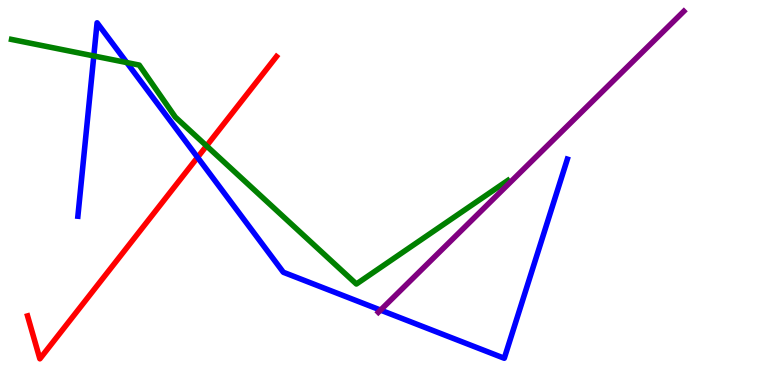[{'lines': ['blue', 'red'], 'intersections': [{'x': 2.55, 'y': 5.91}]}, {'lines': ['green', 'red'], 'intersections': [{'x': 2.67, 'y': 6.21}]}, {'lines': ['purple', 'red'], 'intersections': []}, {'lines': ['blue', 'green'], 'intersections': [{'x': 1.21, 'y': 8.55}, {'x': 1.64, 'y': 8.37}]}, {'lines': ['blue', 'purple'], 'intersections': [{'x': 4.91, 'y': 1.95}]}, {'lines': ['green', 'purple'], 'intersections': []}]